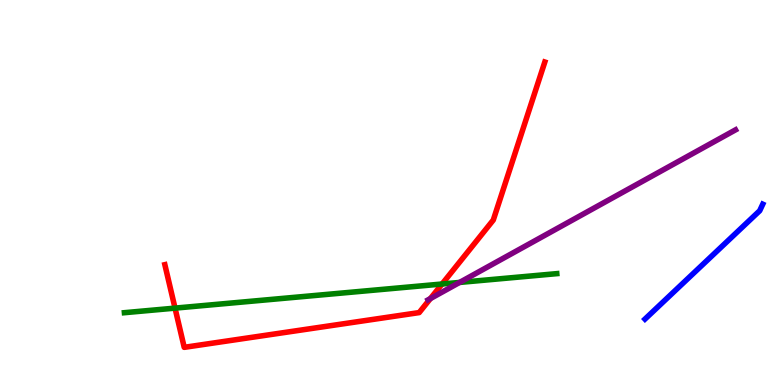[{'lines': ['blue', 'red'], 'intersections': []}, {'lines': ['green', 'red'], 'intersections': [{'x': 2.26, 'y': 2.0}, {'x': 5.7, 'y': 2.62}]}, {'lines': ['purple', 'red'], 'intersections': [{'x': 5.55, 'y': 2.24}]}, {'lines': ['blue', 'green'], 'intersections': []}, {'lines': ['blue', 'purple'], 'intersections': []}, {'lines': ['green', 'purple'], 'intersections': [{'x': 5.93, 'y': 2.66}]}]